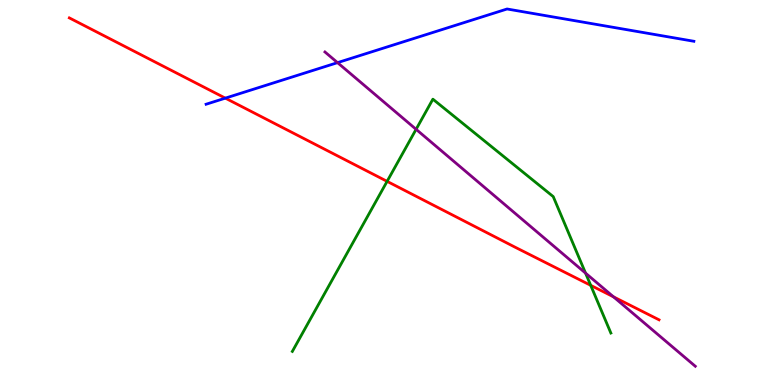[{'lines': ['blue', 'red'], 'intersections': [{'x': 2.91, 'y': 7.45}]}, {'lines': ['green', 'red'], 'intersections': [{'x': 4.99, 'y': 5.29}, {'x': 7.62, 'y': 2.59}]}, {'lines': ['purple', 'red'], 'intersections': [{'x': 7.92, 'y': 2.29}]}, {'lines': ['blue', 'green'], 'intersections': []}, {'lines': ['blue', 'purple'], 'intersections': [{'x': 4.36, 'y': 8.37}]}, {'lines': ['green', 'purple'], 'intersections': [{'x': 5.37, 'y': 6.64}, {'x': 7.56, 'y': 2.91}]}]